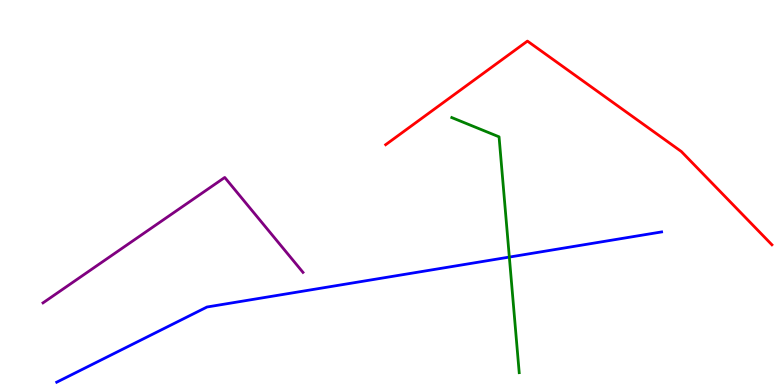[{'lines': ['blue', 'red'], 'intersections': []}, {'lines': ['green', 'red'], 'intersections': []}, {'lines': ['purple', 'red'], 'intersections': []}, {'lines': ['blue', 'green'], 'intersections': [{'x': 6.57, 'y': 3.32}]}, {'lines': ['blue', 'purple'], 'intersections': []}, {'lines': ['green', 'purple'], 'intersections': []}]